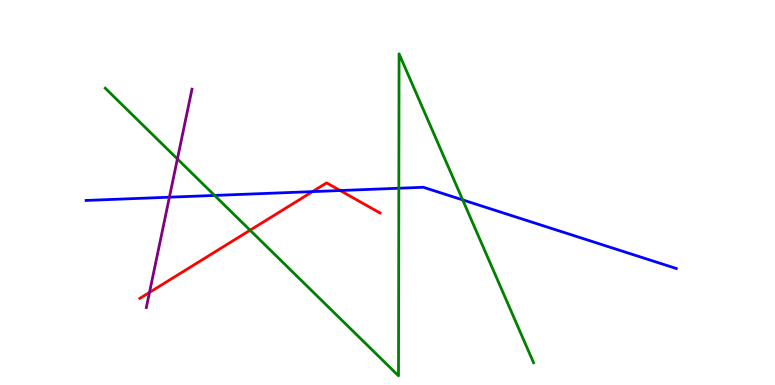[{'lines': ['blue', 'red'], 'intersections': [{'x': 4.03, 'y': 5.02}, {'x': 4.39, 'y': 5.05}]}, {'lines': ['green', 'red'], 'intersections': [{'x': 3.23, 'y': 4.02}]}, {'lines': ['purple', 'red'], 'intersections': [{'x': 1.93, 'y': 2.41}]}, {'lines': ['blue', 'green'], 'intersections': [{'x': 2.77, 'y': 4.92}, {'x': 5.15, 'y': 5.11}, {'x': 5.97, 'y': 4.81}]}, {'lines': ['blue', 'purple'], 'intersections': [{'x': 2.19, 'y': 4.88}]}, {'lines': ['green', 'purple'], 'intersections': [{'x': 2.29, 'y': 5.87}]}]